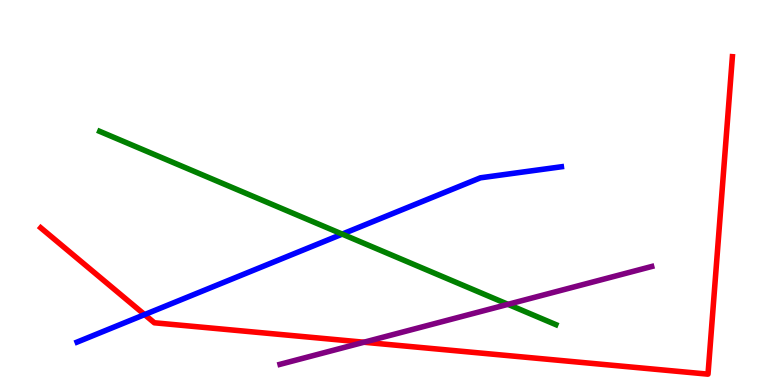[{'lines': ['blue', 'red'], 'intersections': [{'x': 1.87, 'y': 1.83}]}, {'lines': ['green', 'red'], 'intersections': []}, {'lines': ['purple', 'red'], 'intersections': [{'x': 4.7, 'y': 1.11}]}, {'lines': ['blue', 'green'], 'intersections': [{'x': 4.42, 'y': 3.92}]}, {'lines': ['blue', 'purple'], 'intersections': []}, {'lines': ['green', 'purple'], 'intersections': [{'x': 6.55, 'y': 2.1}]}]